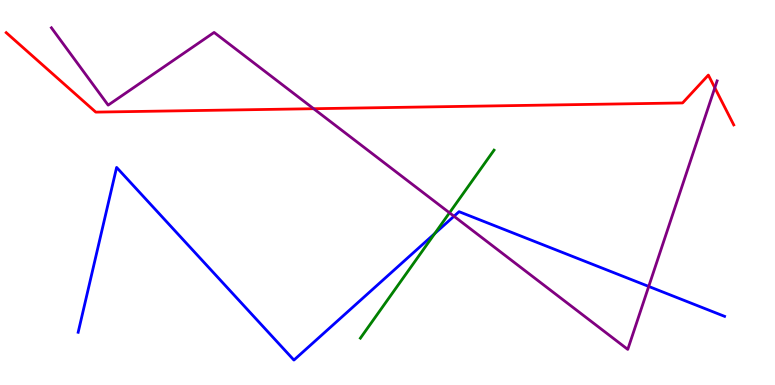[{'lines': ['blue', 'red'], 'intersections': []}, {'lines': ['green', 'red'], 'intersections': []}, {'lines': ['purple', 'red'], 'intersections': [{'x': 4.05, 'y': 7.18}, {'x': 9.22, 'y': 7.72}]}, {'lines': ['blue', 'green'], 'intersections': [{'x': 5.61, 'y': 3.93}]}, {'lines': ['blue', 'purple'], 'intersections': [{'x': 5.86, 'y': 4.38}, {'x': 8.37, 'y': 2.56}]}, {'lines': ['green', 'purple'], 'intersections': [{'x': 5.8, 'y': 4.47}]}]